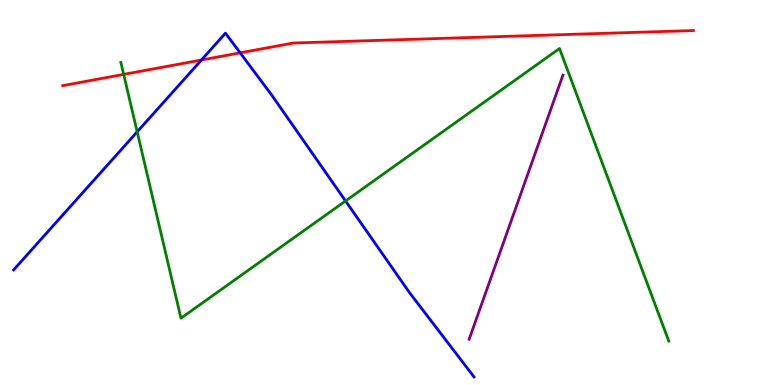[{'lines': ['blue', 'red'], 'intersections': [{'x': 2.6, 'y': 8.44}, {'x': 3.1, 'y': 8.63}]}, {'lines': ['green', 'red'], 'intersections': [{'x': 1.6, 'y': 8.07}]}, {'lines': ['purple', 'red'], 'intersections': []}, {'lines': ['blue', 'green'], 'intersections': [{'x': 1.77, 'y': 6.58}, {'x': 4.46, 'y': 4.78}]}, {'lines': ['blue', 'purple'], 'intersections': []}, {'lines': ['green', 'purple'], 'intersections': []}]